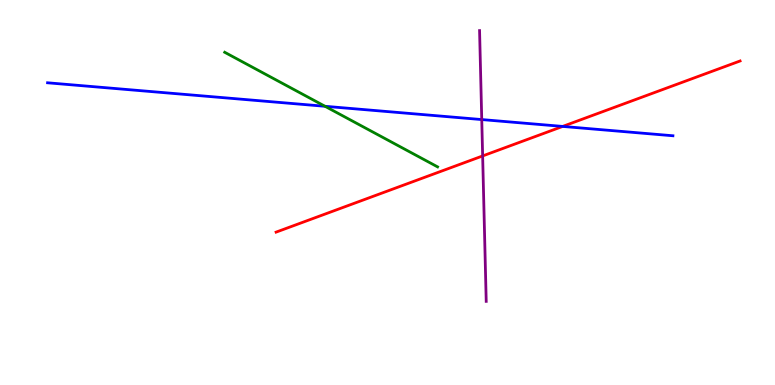[{'lines': ['blue', 'red'], 'intersections': [{'x': 7.26, 'y': 6.72}]}, {'lines': ['green', 'red'], 'intersections': []}, {'lines': ['purple', 'red'], 'intersections': [{'x': 6.23, 'y': 5.95}]}, {'lines': ['blue', 'green'], 'intersections': [{'x': 4.19, 'y': 7.24}]}, {'lines': ['blue', 'purple'], 'intersections': [{'x': 6.22, 'y': 6.89}]}, {'lines': ['green', 'purple'], 'intersections': []}]